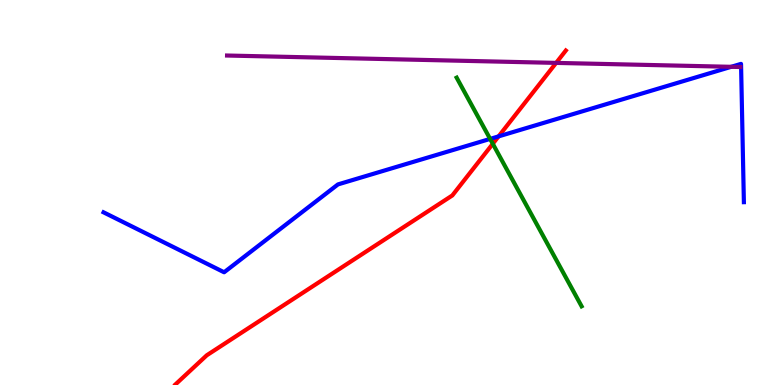[{'lines': ['blue', 'red'], 'intersections': [{'x': 6.43, 'y': 6.46}]}, {'lines': ['green', 'red'], 'intersections': [{'x': 6.36, 'y': 6.27}]}, {'lines': ['purple', 'red'], 'intersections': [{'x': 7.18, 'y': 8.37}]}, {'lines': ['blue', 'green'], 'intersections': [{'x': 6.32, 'y': 6.39}]}, {'lines': ['blue', 'purple'], 'intersections': [{'x': 9.43, 'y': 8.26}]}, {'lines': ['green', 'purple'], 'intersections': []}]